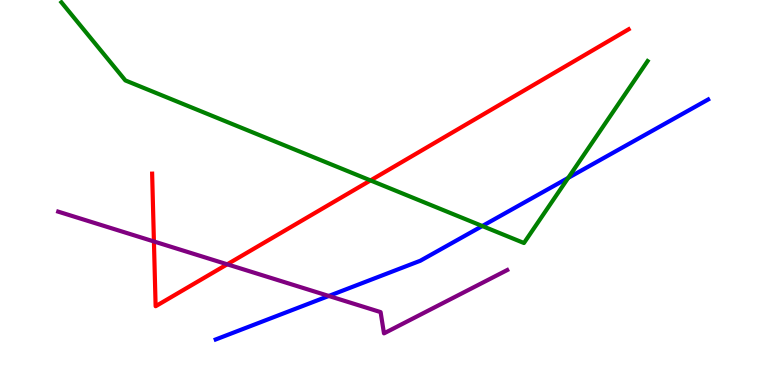[{'lines': ['blue', 'red'], 'intersections': []}, {'lines': ['green', 'red'], 'intersections': [{'x': 4.78, 'y': 5.31}]}, {'lines': ['purple', 'red'], 'intersections': [{'x': 1.99, 'y': 3.73}, {'x': 2.93, 'y': 3.13}]}, {'lines': ['blue', 'green'], 'intersections': [{'x': 6.22, 'y': 4.13}, {'x': 7.33, 'y': 5.38}]}, {'lines': ['blue', 'purple'], 'intersections': [{'x': 4.24, 'y': 2.31}]}, {'lines': ['green', 'purple'], 'intersections': []}]